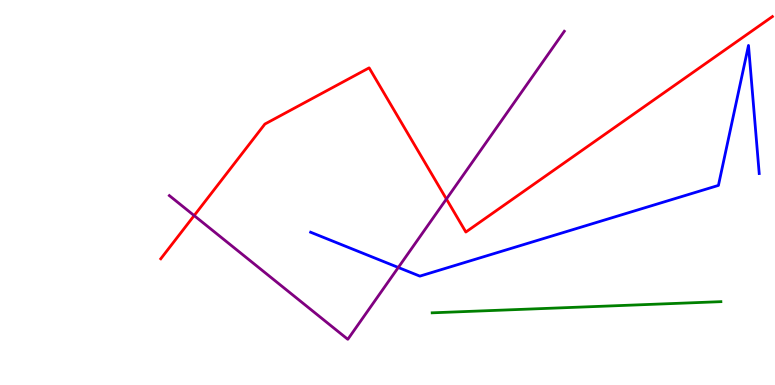[{'lines': ['blue', 'red'], 'intersections': []}, {'lines': ['green', 'red'], 'intersections': []}, {'lines': ['purple', 'red'], 'intersections': [{'x': 2.51, 'y': 4.4}, {'x': 5.76, 'y': 4.83}]}, {'lines': ['blue', 'green'], 'intersections': []}, {'lines': ['blue', 'purple'], 'intersections': [{'x': 5.14, 'y': 3.05}]}, {'lines': ['green', 'purple'], 'intersections': []}]